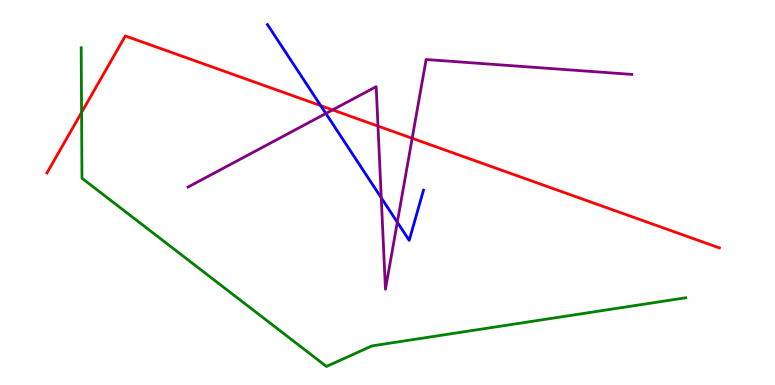[{'lines': ['blue', 'red'], 'intersections': [{'x': 4.14, 'y': 7.26}]}, {'lines': ['green', 'red'], 'intersections': [{'x': 1.05, 'y': 7.08}]}, {'lines': ['purple', 'red'], 'intersections': [{'x': 4.29, 'y': 7.15}, {'x': 4.88, 'y': 6.72}, {'x': 5.32, 'y': 6.41}]}, {'lines': ['blue', 'green'], 'intersections': []}, {'lines': ['blue', 'purple'], 'intersections': [{'x': 4.2, 'y': 7.05}, {'x': 4.92, 'y': 4.86}, {'x': 5.13, 'y': 4.23}]}, {'lines': ['green', 'purple'], 'intersections': []}]